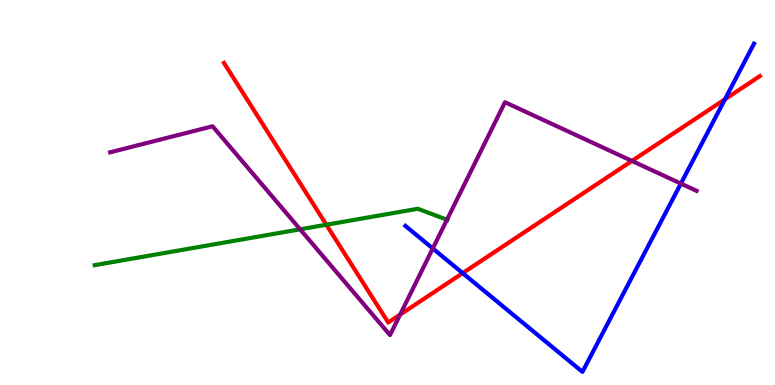[{'lines': ['blue', 'red'], 'intersections': [{'x': 5.97, 'y': 2.91}, {'x': 9.35, 'y': 7.42}]}, {'lines': ['green', 'red'], 'intersections': [{'x': 4.21, 'y': 4.16}]}, {'lines': ['purple', 'red'], 'intersections': [{'x': 5.16, 'y': 1.83}, {'x': 8.15, 'y': 5.82}]}, {'lines': ['blue', 'green'], 'intersections': []}, {'lines': ['blue', 'purple'], 'intersections': [{'x': 5.58, 'y': 3.55}, {'x': 8.79, 'y': 5.23}]}, {'lines': ['green', 'purple'], 'intersections': [{'x': 3.87, 'y': 4.04}, {'x': 5.77, 'y': 4.29}]}]